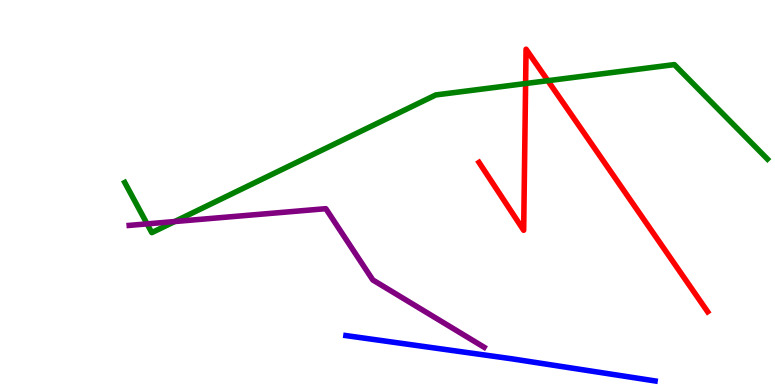[{'lines': ['blue', 'red'], 'intersections': []}, {'lines': ['green', 'red'], 'intersections': [{'x': 6.78, 'y': 7.83}, {'x': 7.07, 'y': 7.9}]}, {'lines': ['purple', 'red'], 'intersections': []}, {'lines': ['blue', 'green'], 'intersections': []}, {'lines': ['blue', 'purple'], 'intersections': []}, {'lines': ['green', 'purple'], 'intersections': [{'x': 1.9, 'y': 4.18}, {'x': 2.25, 'y': 4.25}]}]